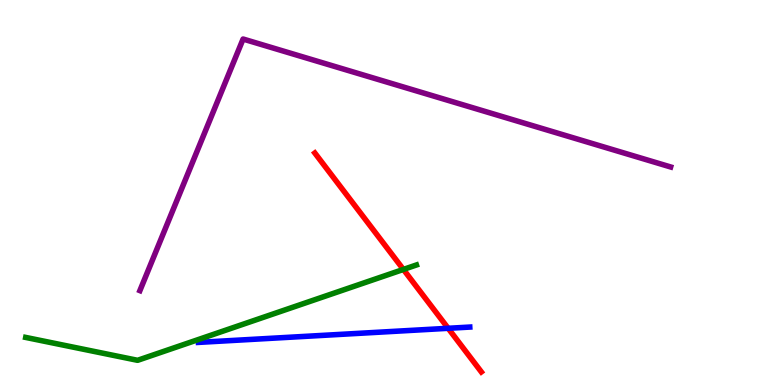[{'lines': ['blue', 'red'], 'intersections': [{'x': 5.78, 'y': 1.47}]}, {'lines': ['green', 'red'], 'intersections': [{'x': 5.21, 'y': 3.0}]}, {'lines': ['purple', 'red'], 'intersections': []}, {'lines': ['blue', 'green'], 'intersections': []}, {'lines': ['blue', 'purple'], 'intersections': []}, {'lines': ['green', 'purple'], 'intersections': []}]